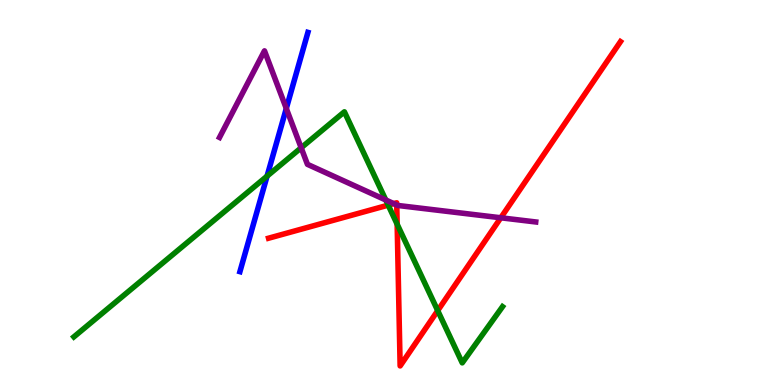[{'lines': ['blue', 'red'], 'intersections': []}, {'lines': ['green', 'red'], 'intersections': [{'x': 5.01, 'y': 4.67}, {'x': 5.12, 'y': 4.18}, {'x': 5.65, 'y': 1.93}]}, {'lines': ['purple', 'red'], 'intersections': [{'x': 5.08, 'y': 4.71}, {'x': 5.12, 'y': 4.68}, {'x': 6.46, 'y': 4.34}]}, {'lines': ['blue', 'green'], 'intersections': [{'x': 3.45, 'y': 5.42}]}, {'lines': ['blue', 'purple'], 'intersections': [{'x': 3.69, 'y': 7.18}]}, {'lines': ['green', 'purple'], 'intersections': [{'x': 3.89, 'y': 6.16}, {'x': 4.98, 'y': 4.81}]}]